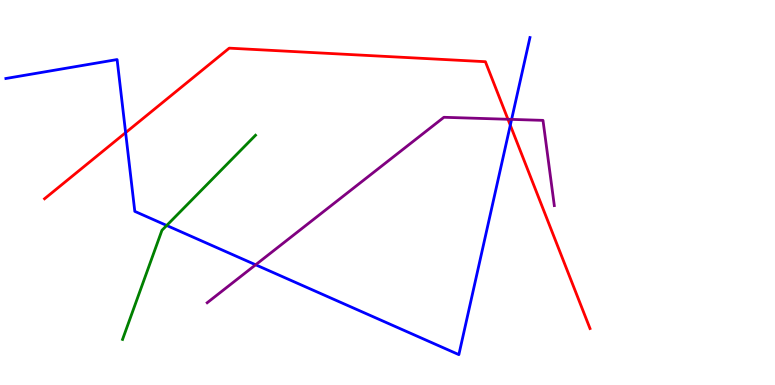[{'lines': ['blue', 'red'], 'intersections': [{'x': 1.62, 'y': 6.55}, {'x': 6.58, 'y': 6.75}]}, {'lines': ['green', 'red'], 'intersections': []}, {'lines': ['purple', 'red'], 'intersections': [{'x': 6.55, 'y': 6.9}]}, {'lines': ['blue', 'green'], 'intersections': [{'x': 2.15, 'y': 4.14}]}, {'lines': ['blue', 'purple'], 'intersections': [{'x': 3.3, 'y': 3.12}, {'x': 6.6, 'y': 6.9}]}, {'lines': ['green', 'purple'], 'intersections': []}]